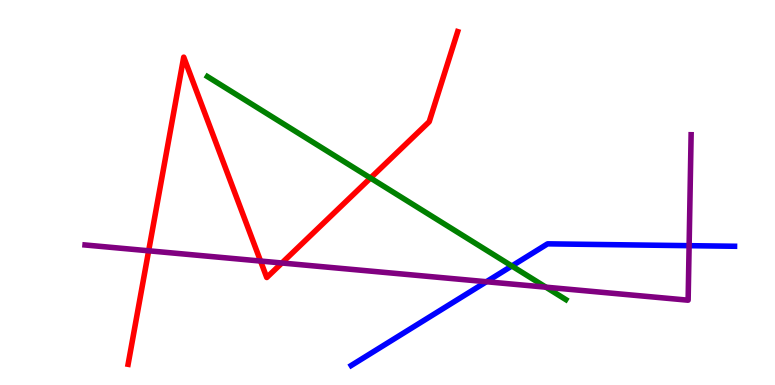[{'lines': ['blue', 'red'], 'intersections': []}, {'lines': ['green', 'red'], 'intersections': [{'x': 4.78, 'y': 5.38}]}, {'lines': ['purple', 'red'], 'intersections': [{'x': 1.92, 'y': 3.49}, {'x': 3.36, 'y': 3.22}, {'x': 3.64, 'y': 3.17}]}, {'lines': ['blue', 'green'], 'intersections': [{'x': 6.6, 'y': 3.09}]}, {'lines': ['blue', 'purple'], 'intersections': [{'x': 6.28, 'y': 2.68}, {'x': 8.89, 'y': 3.62}]}, {'lines': ['green', 'purple'], 'intersections': [{'x': 7.04, 'y': 2.54}]}]